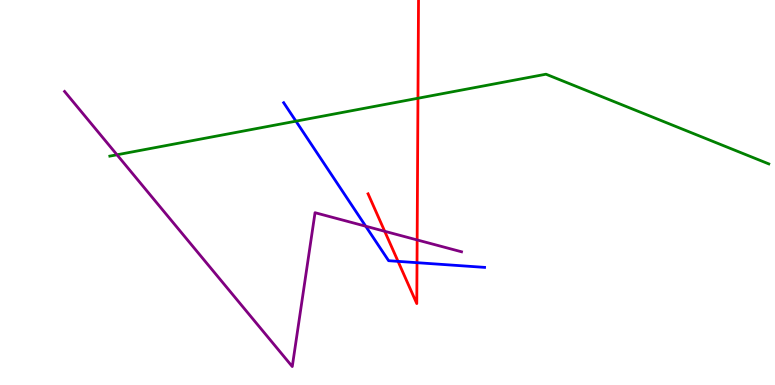[{'lines': ['blue', 'red'], 'intersections': [{'x': 5.14, 'y': 3.21}, {'x': 5.38, 'y': 3.18}]}, {'lines': ['green', 'red'], 'intersections': [{'x': 5.39, 'y': 7.45}]}, {'lines': ['purple', 'red'], 'intersections': [{'x': 4.96, 'y': 3.99}, {'x': 5.38, 'y': 3.77}]}, {'lines': ['blue', 'green'], 'intersections': [{'x': 3.82, 'y': 6.85}]}, {'lines': ['blue', 'purple'], 'intersections': [{'x': 4.72, 'y': 4.12}]}, {'lines': ['green', 'purple'], 'intersections': [{'x': 1.51, 'y': 5.98}]}]